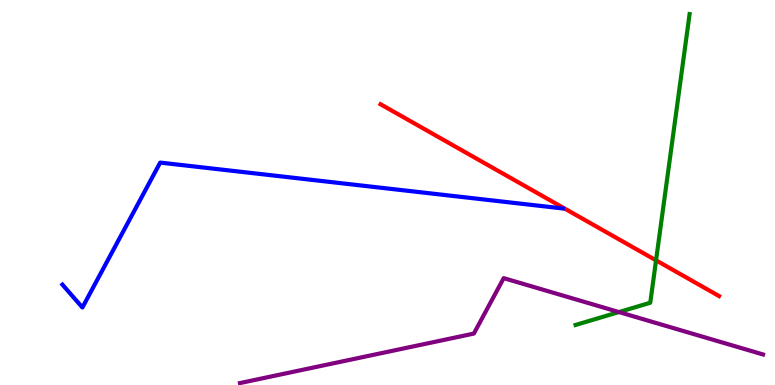[{'lines': ['blue', 'red'], 'intersections': []}, {'lines': ['green', 'red'], 'intersections': [{'x': 8.47, 'y': 3.24}]}, {'lines': ['purple', 'red'], 'intersections': []}, {'lines': ['blue', 'green'], 'intersections': []}, {'lines': ['blue', 'purple'], 'intersections': []}, {'lines': ['green', 'purple'], 'intersections': [{'x': 7.99, 'y': 1.89}]}]